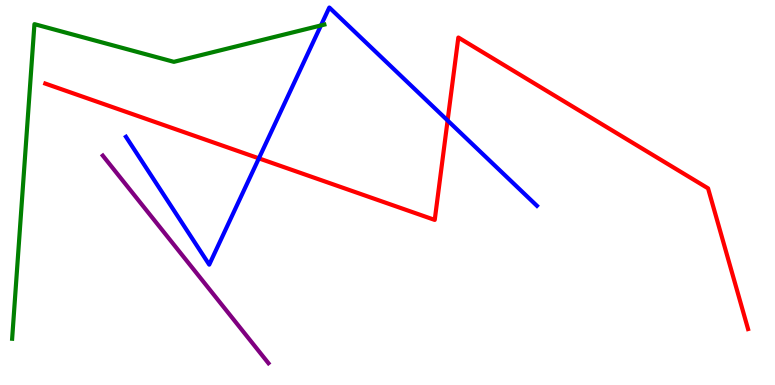[{'lines': ['blue', 'red'], 'intersections': [{'x': 3.34, 'y': 5.89}, {'x': 5.78, 'y': 6.87}]}, {'lines': ['green', 'red'], 'intersections': []}, {'lines': ['purple', 'red'], 'intersections': []}, {'lines': ['blue', 'green'], 'intersections': [{'x': 4.14, 'y': 9.34}]}, {'lines': ['blue', 'purple'], 'intersections': []}, {'lines': ['green', 'purple'], 'intersections': []}]